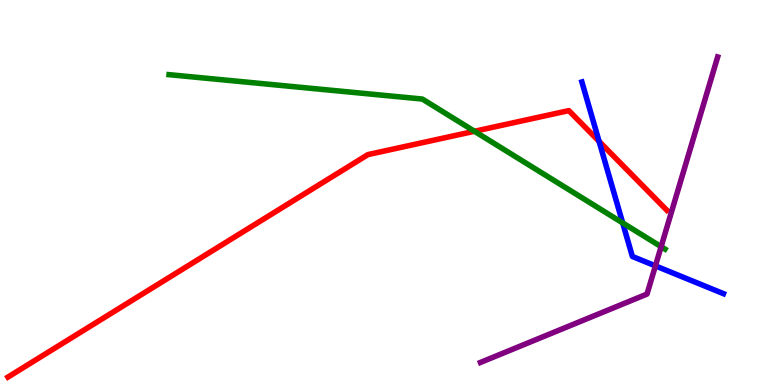[{'lines': ['blue', 'red'], 'intersections': [{'x': 7.73, 'y': 6.33}]}, {'lines': ['green', 'red'], 'intersections': [{'x': 6.12, 'y': 6.59}]}, {'lines': ['purple', 'red'], 'intersections': []}, {'lines': ['blue', 'green'], 'intersections': [{'x': 8.03, 'y': 4.21}]}, {'lines': ['blue', 'purple'], 'intersections': [{'x': 8.46, 'y': 3.09}]}, {'lines': ['green', 'purple'], 'intersections': [{'x': 8.53, 'y': 3.59}]}]